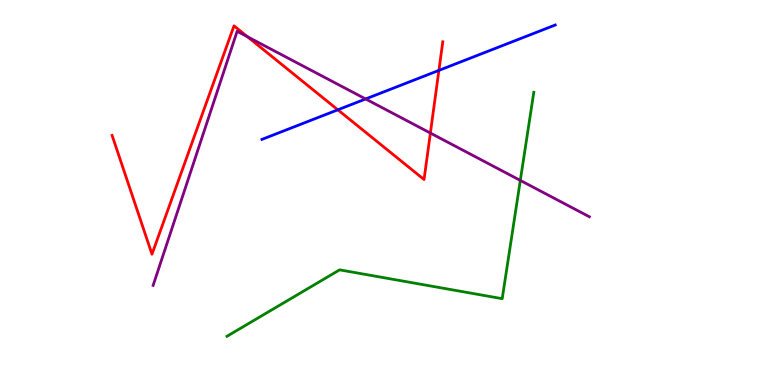[{'lines': ['blue', 'red'], 'intersections': [{'x': 4.36, 'y': 7.15}, {'x': 5.66, 'y': 8.17}]}, {'lines': ['green', 'red'], 'intersections': []}, {'lines': ['purple', 'red'], 'intersections': [{'x': 3.19, 'y': 9.04}, {'x': 5.55, 'y': 6.54}]}, {'lines': ['blue', 'green'], 'intersections': []}, {'lines': ['blue', 'purple'], 'intersections': [{'x': 4.72, 'y': 7.43}]}, {'lines': ['green', 'purple'], 'intersections': [{'x': 6.71, 'y': 5.31}]}]